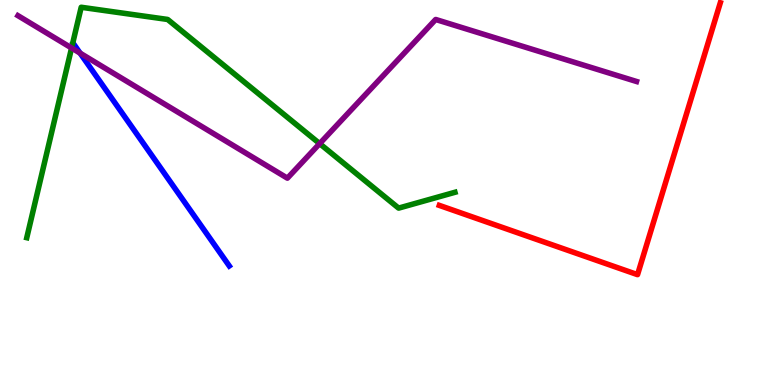[{'lines': ['blue', 'red'], 'intersections': []}, {'lines': ['green', 'red'], 'intersections': []}, {'lines': ['purple', 'red'], 'intersections': []}, {'lines': ['blue', 'green'], 'intersections': []}, {'lines': ['blue', 'purple'], 'intersections': [{'x': 1.03, 'y': 8.62}]}, {'lines': ['green', 'purple'], 'intersections': [{'x': 0.924, 'y': 8.75}, {'x': 4.12, 'y': 6.27}]}]